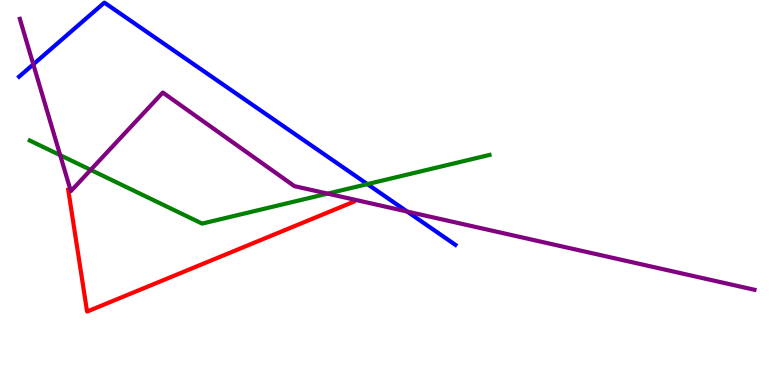[{'lines': ['blue', 'red'], 'intersections': []}, {'lines': ['green', 'red'], 'intersections': []}, {'lines': ['purple', 'red'], 'intersections': []}, {'lines': ['blue', 'green'], 'intersections': [{'x': 4.74, 'y': 5.22}]}, {'lines': ['blue', 'purple'], 'intersections': [{'x': 0.43, 'y': 8.33}, {'x': 5.25, 'y': 4.51}]}, {'lines': ['green', 'purple'], 'intersections': [{'x': 0.776, 'y': 5.97}, {'x': 1.17, 'y': 5.59}, {'x': 4.23, 'y': 4.97}]}]